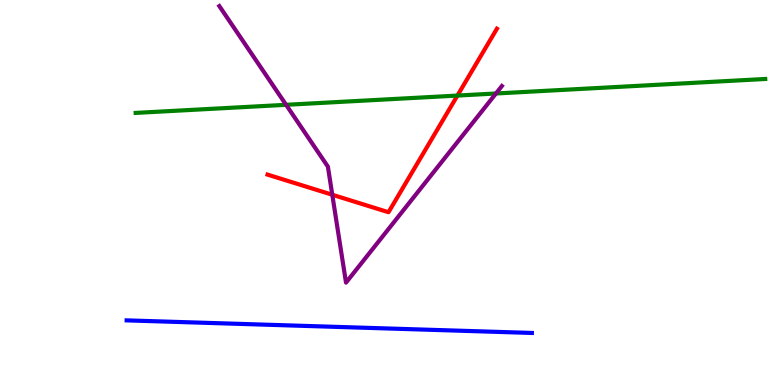[{'lines': ['blue', 'red'], 'intersections': []}, {'lines': ['green', 'red'], 'intersections': [{'x': 5.9, 'y': 7.52}]}, {'lines': ['purple', 'red'], 'intersections': [{'x': 4.29, 'y': 4.94}]}, {'lines': ['blue', 'green'], 'intersections': []}, {'lines': ['blue', 'purple'], 'intersections': []}, {'lines': ['green', 'purple'], 'intersections': [{'x': 3.69, 'y': 7.28}, {'x': 6.4, 'y': 7.57}]}]